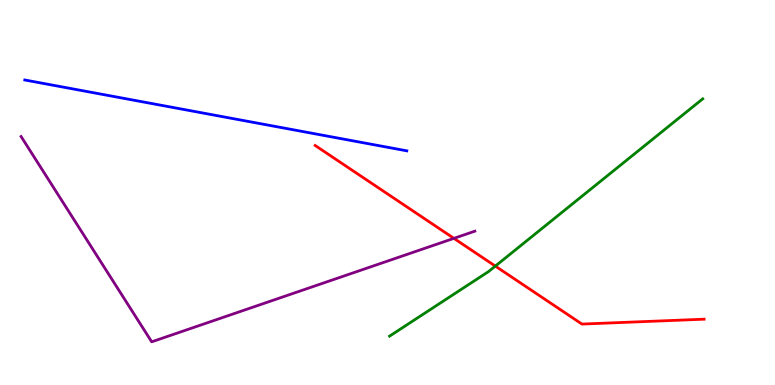[{'lines': ['blue', 'red'], 'intersections': []}, {'lines': ['green', 'red'], 'intersections': [{'x': 6.39, 'y': 3.09}]}, {'lines': ['purple', 'red'], 'intersections': [{'x': 5.86, 'y': 3.81}]}, {'lines': ['blue', 'green'], 'intersections': []}, {'lines': ['blue', 'purple'], 'intersections': []}, {'lines': ['green', 'purple'], 'intersections': []}]